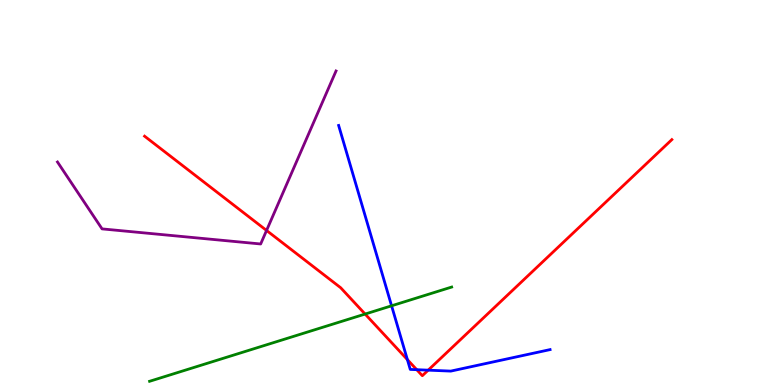[{'lines': ['blue', 'red'], 'intersections': [{'x': 5.26, 'y': 0.659}, {'x': 5.38, 'y': 0.398}, {'x': 5.53, 'y': 0.385}]}, {'lines': ['green', 'red'], 'intersections': [{'x': 4.71, 'y': 1.84}]}, {'lines': ['purple', 'red'], 'intersections': [{'x': 3.44, 'y': 4.01}]}, {'lines': ['blue', 'green'], 'intersections': [{'x': 5.05, 'y': 2.06}]}, {'lines': ['blue', 'purple'], 'intersections': []}, {'lines': ['green', 'purple'], 'intersections': []}]